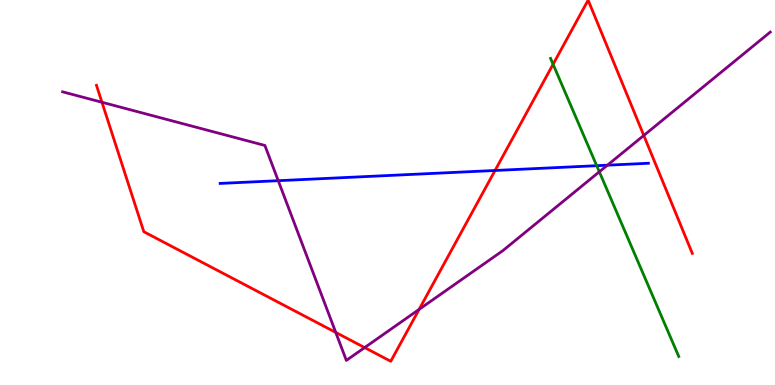[{'lines': ['blue', 'red'], 'intersections': [{'x': 6.39, 'y': 5.57}]}, {'lines': ['green', 'red'], 'intersections': [{'x': 7.14, 'y': 8.33}]}, {'lines': ['purple', 'red'], 'intersections': [{'x': 1.32, 'y': 7.34}, {'x': 4.33, 'y': 1.37}, {'x': 4.71, 'y': 0.972}, {'x': 5.41, 'y': 1.96}, {'x': 8.31, 'y': 6.48}]}, {'lines': ['blue', 'green'], 'intersections': [{'x': 7.7, 'y': 5.7}]}, {'lines': ['blue', 'purple'], 'intersections': [{'x': 3.59, 'y': 5.31}, {'x': 7.84, 'y': 5.71}]}, {'lines': ['green', 'purple'], 'intersections': [{'x': 7.73, 'y': 5.54}]}]